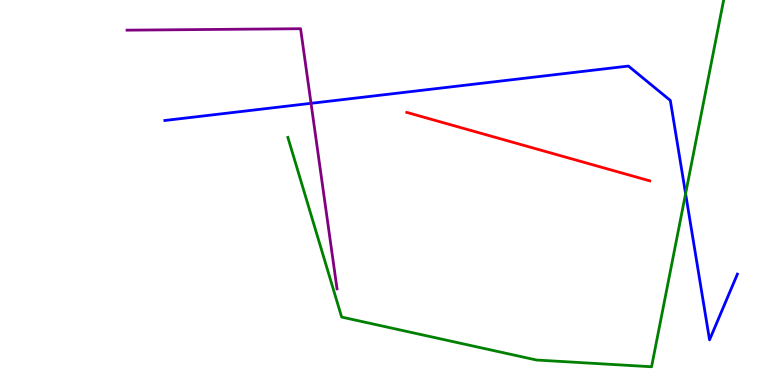[{'lines': ['blue', 'red'], 'intersections': []}, {'lines': ['green', 'red'], 'intersections': []}, {'lines': ['purple', 'red'], 'intersections': []}, {'lines': ['blue', 'green'], 'intersections': [{'x': 8.85, 'y': 4.97}]}, {'lines': ['blue', 'purple'], 'intersections': [{'x': 4.01, 'y': 7.32}]}, {'lines': ['green', 'purple'], 'intersections': []}]